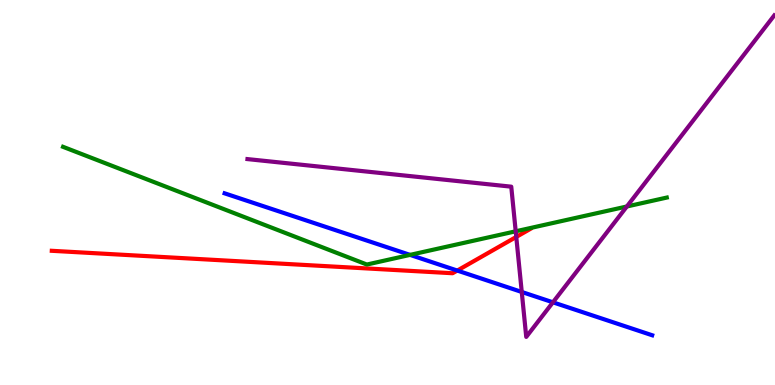[{'lines': ['blue', 'red'], 'intersections': [{'x': 5.9, 'y': 2.97}]}, {'lines': ['green', 'red'], 'intersections': []}, {'lines': ['purple', 'red'], 'intersections': [{'x': 6.66, 'y': 3.85}]}, {'lines': ['blue', 'green'], 'intersections': [{'x': 5.29, 'y': 3.38}]}, {'lines': ['blue', 'purple'], 'intersections': [{'x': 6.73, 'y': 2.42}, {'x': 7.13, 'y': 2.15}]}, {'lines': ['green', 'purple'], 'intersections': [{'x': 6.65, 'y': 3.99}, {'x': 8.09, 'y': 4.64}]}]